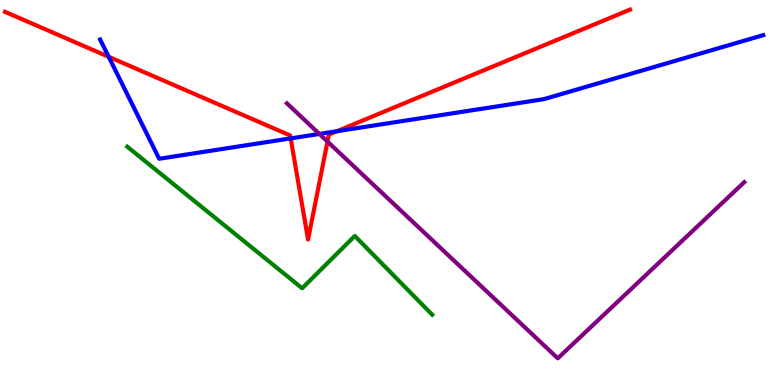[{'lines': ['blue', 'red'], 'intersections': [{'x': 1.4, 'y': 8.52}, {'x': 3.75, 'y': 6.41}, {'x': 4.35, 'y': 6.59}]}, {'lines': ['green', 'red'], 'intersections': []}, {'lines': ['purple', 'red'], 'intersections': [{'x': 4.23, 'y': 6.32}]}, {'lines': ['blue', 'green'], 'intersections': []}, {'lines': ['blue', 'purple'], 'intersections': [{'x': 4.12, 'y': 6.52}]}, {'lines': ['green', 'purple'], 'intersections': []}]